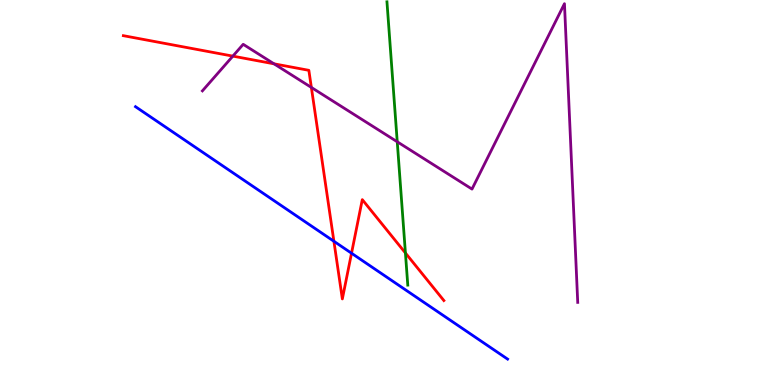[{'lines': ['blue', 'red'], 'intersections': [{'x': 4.31, 'y': 3.73}, {'x': 4.54, 'y': 3.42}]}, {'lines': ['green', 'red'], 'intersections': [{'x': 5.23, 'y': 3.43}]}, {'lines': ['purple', 'red'], 'intersections': [{'x': 3.0, 'y': 8.54}, {'x': 3.54, 'y': 8.34}, {'x': 4.02, 'y': 7.73}]}, {'lines': ['blue', 'green'], 'intersections': []}, {'lines': ['blue', 'purple'], 'intersections': []}, {'lines': ['green', 'purple'], 'intersections': [{'x': 5.13, 'y': 6.32}]}]